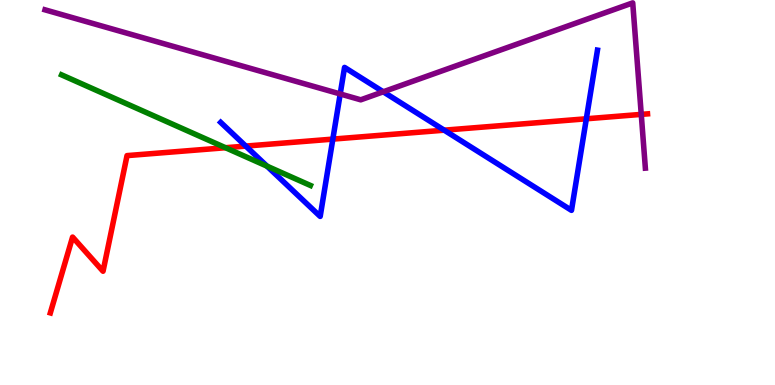[{'lines': ['blue', 'red'], 'intersections': [{'x': 3.17, 'y': 6.21}, {'x': 4.29, 'y': 6.39}, {'x': 5.73, 'y': 6.62}, {'x': 7.57, 'y': 6.91}]}, {'lines': ['green', 'red'], 'intersections': [{'x': 2.91, 'y': 6.16}]}, {'lines': ['purple', 'red'], 'intersections': [{'x': 8.27, 'y': 7.03}]}, {'lines': ['blue', 'green'], 'intersections': [{'x': 3.45, 'y': 5.68}]}, {'lines': ['blue', 'purple'], 'intersections': [{'x': 4.39, 'y': 7.56}, {'x': 4.95, 'y': 7.62}]}, {'lines': ['green', 'purple'], 'intersections': []}]